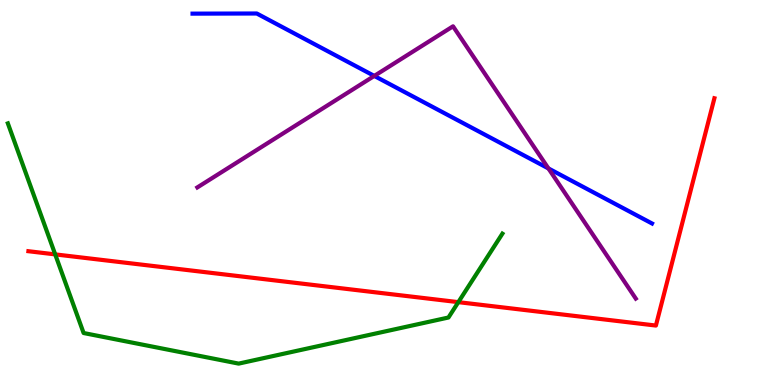[{'lines': ['blue', 'red'], 'intersections': []}, {'lines': ['green', 'red'], 'intersections': [{'x': 0.712, 'y': 3.39}, {'x': 5.91, 'y': 2.15}]}, {'lines': ['purple', 'red'], 'intersections': []}, {'lines': ['blue', 'green'], 'intersections': []}, {'lines': ['blue', 'purple'], 'intersections': [{'x': 4.83, 'y': 8.03}, {'x': 7.08, 'y': 5.62}]}, {'lines': ['green', 'purple'], 'intersections': []}]